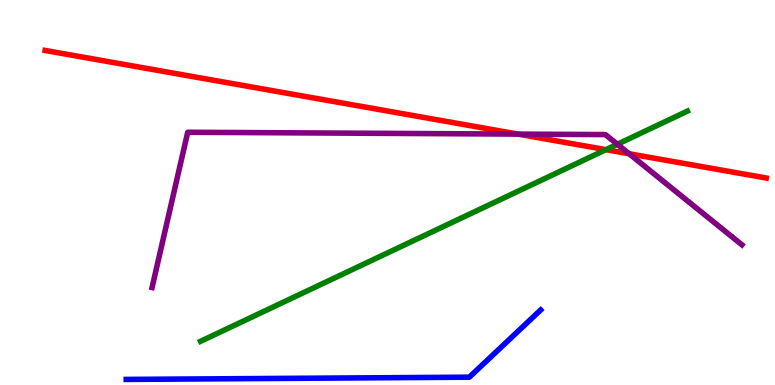[{'lines': ['blue', 'red'], 'intersections': []}, {'lines': ['green', 'red'], 'intersections': [{'x': 7.82, 'y': 6.11}]}, {'lines': ['purple', 'red'], 'intersections': [{'x': 6.68, 'y': 6.52}, {'x': 8.12, 'y': 6.01}]}, {'lines': ['blue', 'green'], 'intersections': []}, {'lines': ['blue', 'purple'], 'intersections': []}, {'lines': ['green', 'purple'], 'intersections': [{'x': 7.97, 'y': 6.25}]}]